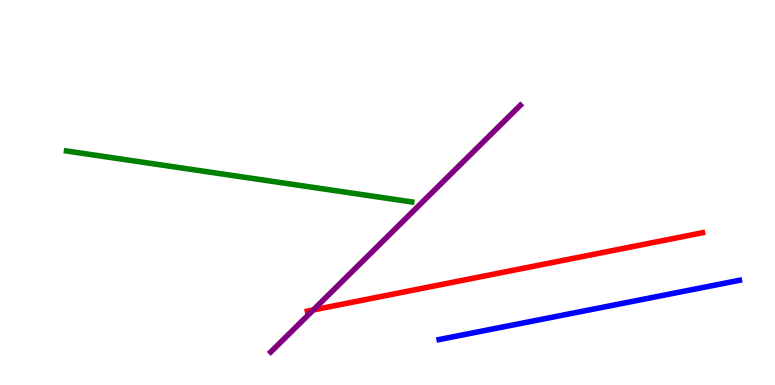[{'lines': ['blue', 'red'], 'intersections': []}, {'lines': ['green', 'red'], 'intersections': []}, {'lines': ['purple', 'red'], 'intersections': [{'x': 4.04, 'y': 1.95}]}, {'lines': ['blue', 'green'], 'intersections': []}, {'lines': ['blue', 'purple'], 'intersections': []}, {'lines': ['green', 'purple'], 'intersections': []}]